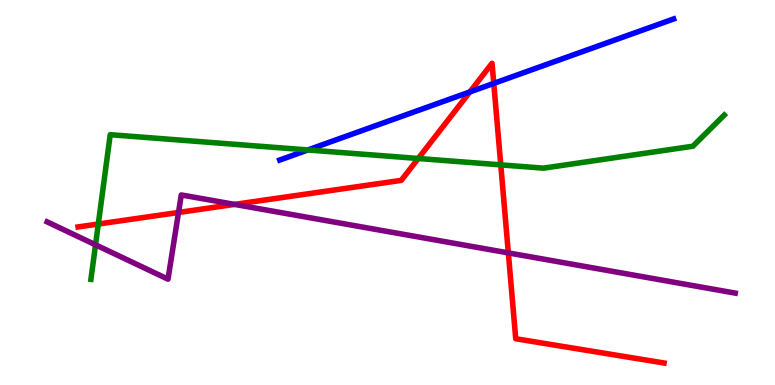[{'lines': ['blue', 'red'], 'intersections': [{'x': 6.06, 'y': 7.61}, {'x': 6.37, 'y': 7.83}]}, {'lines': ['green', 'red'], 'intersections': [{'x': 1.27, 'y': 4.18}, {'x': 5.4, 'y': 5.88}, {'x': 6.46, 'y': 5.72}]}, {'lines': ['purple', 'red'], 'intersections': [{'x': 2.3, 'y': 4.48}, {'x': 3.03, 'y': 4.69}, {'x': 6.56, 'y': 3.43}]}, {'lines': ['blue', 'green'], 'intersections': [{'x': 3.97, 'y': 6.1}]}, {'lines': ['blue', 'purple'], 'intersections': []}, {'lines': ['green', 'purple'], 'intersections': [{'x': 1.23, 'y': 3.64}]}]